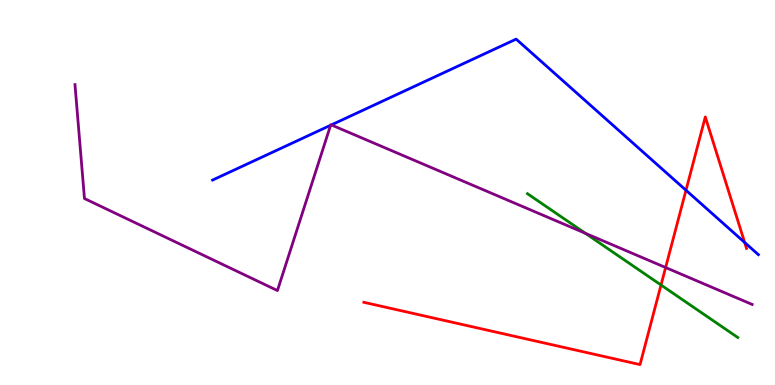[{'lines': ['blue', 'red'], 'intersections': [{'x': 8.85, 'y': 5.06}, {'x': 9.61, 'y': 3.7}]}, {'lines': ['green', 'red'], 'intersections': [{'x': 8.53, 'y': 2.6}]}, {'lines': ['purple', 'red'], 'intersections': [{'x': 8.59, 'y': 3.05}]}, {'lines': ['blue', 'green'], 'intersections': []}, {'lines': ['blue', 'purple'], 'intersections': [{'x': 4.27, 'y': 6.75}, {'x': 4.28, 'y': 6.76}]}, {'lines': ['green', 'purple'], 'intersections': [{'x': 7.55, 'y': 3.94}]}]